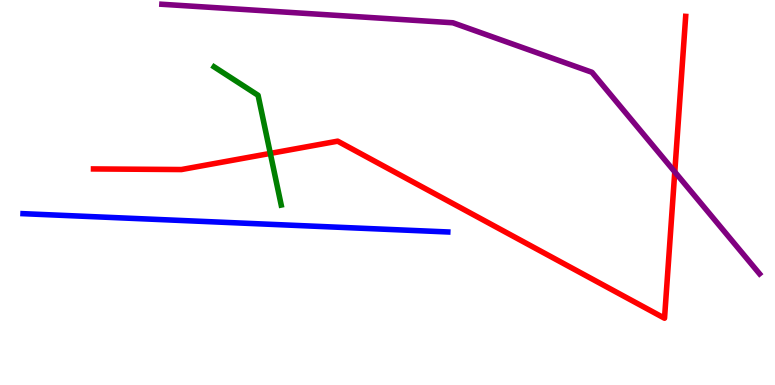[{'lines': ['blue', 'red'], 'intersections': []}, {'lines': ['green', 'red'], 'intersections': [{'x': 3.49, 'y': 6.02}]}, {'lines': ['purple', 'red'], 'intersections': [{'x': 8.71, 'y': 5.54}]}, {'lines': ['blue', 'green'], 'intersections': []}, {'lines': ['blue', 'purple'], 'intersections': []}, {'lines': ['green', 'purple'], 'intersections': []}]